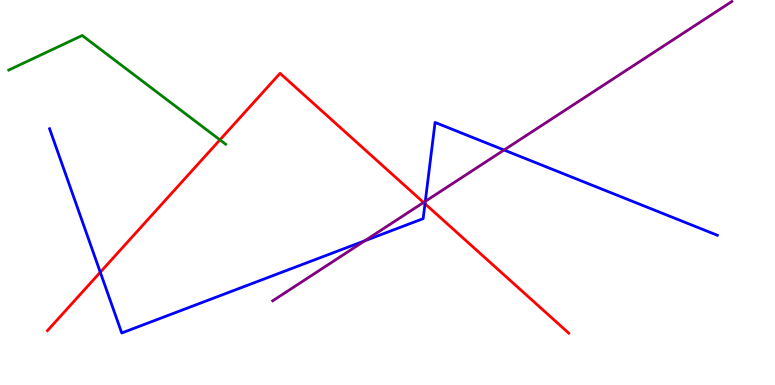[{'lines': ['blue', 'red'], 'intersections': [{'x': 1.29, 'y': 2.93}, {'x': 5.48, 'y': 4.71}]}, {'lines': ['green', 'red'], 'intersections': [{'x': 2.84, 'y': 6.37}]}, {'lines': ['purple', 'red'], 'intersections': [{'x': 5.47, 'y': 4.74}]}, {'lines': ['blue', 'green'], 'intersections': []}, {'lines': ['blue', 'purple'], 'intersections': [{'x': 4.71, 'y': 3.75}, {'x': 5.49, 'y': 4.77}, {'x': 6.5, 'y': 6.1}]}, {'lines': ['green', 'purple'], 'intersections': []}]